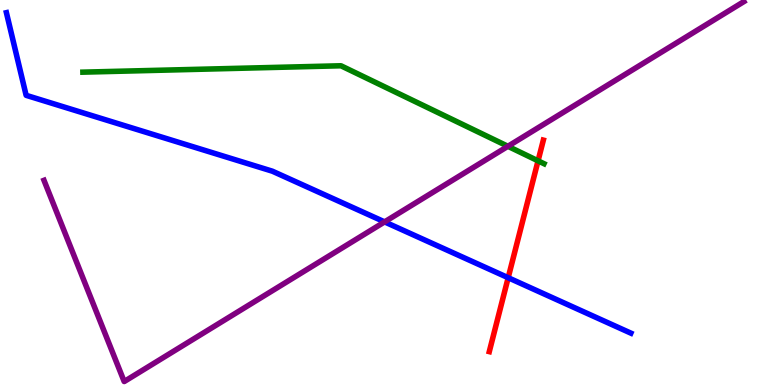[{'lines': ['blue', 'red'], 'intersections': [{'x': 6.56, 'y': 2.79}]}, {'lines': ['green', 'red'], 'intersections': [{'x': 6.94, 'y': 5.82}]}, {'lines': ['purple', 'red'], 'intersections': []}, {'lines': ['blue', 'green'], 'intersections': []}, {'lines': ['blue', 'purple'], 'intersections': [{'x': 4.96, 'y': 4.24}]}, {'lines': ['green', 'purple'], 'intersections': [{'x': 6.55, 'y': 6.2}]}]